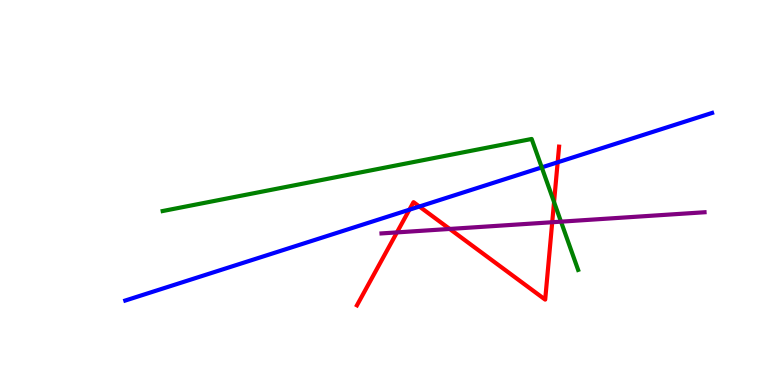[{'lines': ['blue', 'red'], 'intersections': [{'x': 5.28, 'y': 4.55}, {'x': 5.41, 'y': 4.64}, {'x': 7.2, 'y': 5.78}]}, {'lines': ['green', 'red'], 'intersections': [{'x': 7.15, 'y': 4.75}]}, {'lines': ['purple', 'red'], 'intersections': [{'x': 5.12, 'y': 3.96}, {'x': 5.8, 'y': 4.05}, {'x': 7.13, 'y': 4.23}]}, {'lines': ['blue', 'green'], 'intersections': [{'x': 6.99, 'y': 5.65}]}, {'lines': ['blue', 'purple'], 'intersections': []}, {'lines': ['green', 'purple'], 'intersections': [{'x': 7.24, 'y': 4.24}]}]